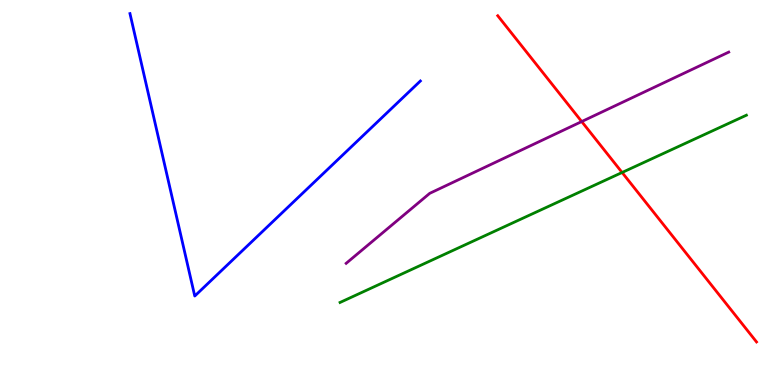[{'lines': ['blue', 'red'], 'intersections': []}, {'lines': ['green', 'red'], 'intersections': [{'x': 8.03, 'y': 5.52}]}, {'lines': ['purple', 'red'], 'intersections': [{'x': 7.51, 'y': 6.84}]}, {'lines': ['blue', 'green'], 'intersections': []}, {'lines': ['blue', 'purple'], 'intersections': []}, {'lines': ['green', 'purple'], 'intersections': []}]